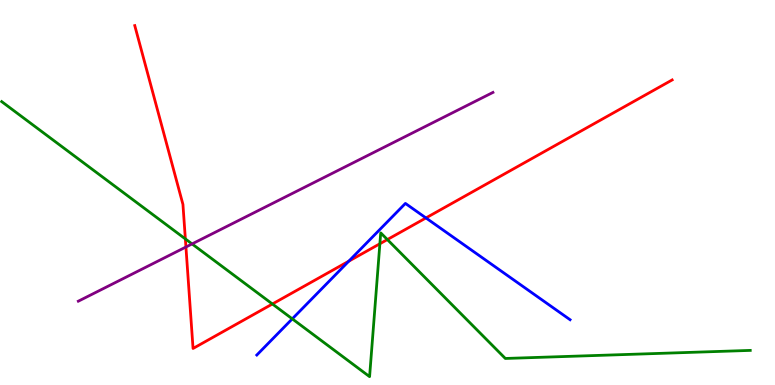[{'lines': ['blue', 'red'], 'intersections': [{'x': 4.5, 'y': 3.22}, {'x': 5.5, 'y': 4.34}]}, {'lines': ['green', 'red'], 'intersections': [{'x': 2.39, 'y': 3.79}, {'x': 3.51, 'y': 2.1}, {'x': 4.9, 'y': 3.67}, {'x': 5.0, 'y': 3.78}]}, {'lines': ['purple', 'red'], 'intersections': [{'x': 2.4, 'y': 3.58}]}, {'lines': ['blue', 'green'], 'intersections': [{'x': 3.77, 'y': 1.72}]}, {'lines': ['blue', 'purple'], 'intersections': []}, {'lines': ['green', 'purple'], 'intersections': [{'x': 2.48, 'y': 3.66}]}]